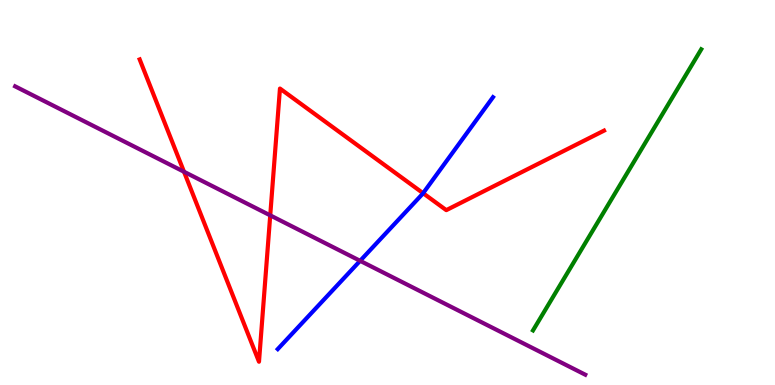[{'lines': ['blue', 'red'], 'intersections': [{'x': 5.46, 'y': 4.98}]}, {'lines': ['green', 'red'], 'intersections': []}, {'lines': ['purple', 'red'], 'intersections': [{'x': 2.37, 'y': 5.54}, {'x': 3.49, 'y': 4.41}]}, {'lines': ['blue', 'green'], 'intersections': []}, {'lines': ['blue', 'purple'], 'intersections': [{'x': 4.65, 'y': 3.23}]}, {'lines': ['green', 'purple'], 'intersections': []}]